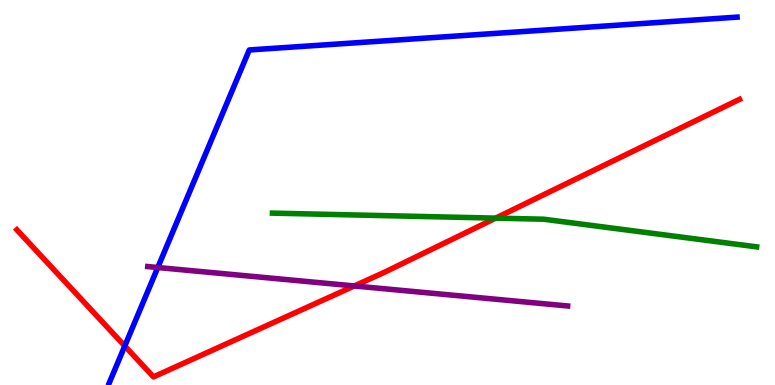[{'lines': ['blue', 'red'], 'intersections': [{'x': 1.61, 'y': 1.01}]}, {'lines': ['green', 'red'], 'intersections': [{'x': 6.4, 'y': 4.33}]}, {'lines': ['purple', 'red'], 'intersections': [{'x': 4.57, 'y': 2.57}]}, {'lines': ['blue', 'green'], 'intersections': []}, {'lines': ['blue', 'purple'], 'intersections': [{'x': 2.04, 'y': 3.05}]}, {'lines': ['green', 'purple'], 'intersections': []}]